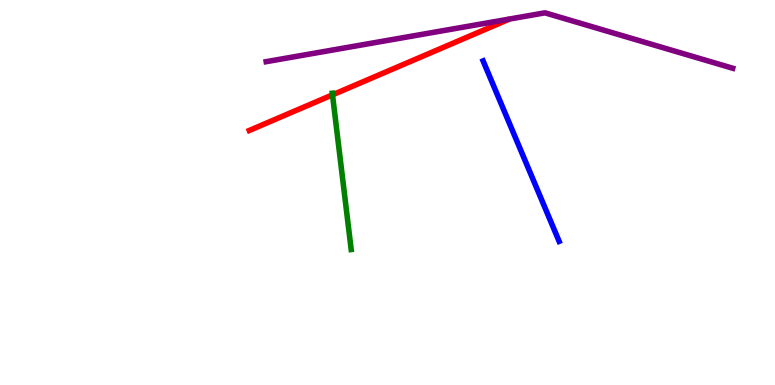[{'lines': ['blue', 'red'], 'intersections': []}, {'lines': ['green', 'red'], 'intersections': [{'x': 4.29, 'y': 7.54}]}, {'lines': ['purple', 'red'], 'intersections': []}, {'lines': ['blue', 'green'], 'intersections': []}, {'lines': ['blue', 'purple'], 'intersections': []}, {'lines': ['green', 'purple'], 'intersections': []}]